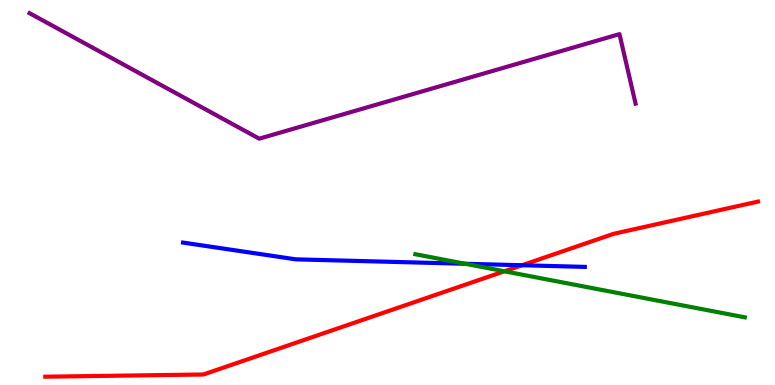[{'lines': ['blue', 'red'], 'intersections': [{'x': 6.74, 'y': 3.11}]}, {'lines': ['green', 'red'], 'intersections': [{'x': 6.51, 'y': 2.95}]}, {'lines': ['purple', 'red'], 'intersections': []}, {'lines': ['blue', 'green'], 'intersections': [{'x': 6.0, 'y': 3.15}]}, {'lines': ['blue', 'purple'], 'intersections': []}, {'lines': ['green', 'purple'], 'intersections': []}]